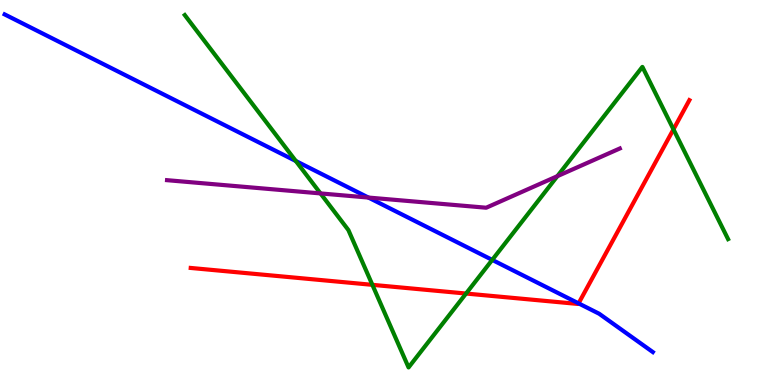[{'lines': ['blue', 'red'], 'intersections': [{'x': 7.47, 'y': 2.12}]}, {'lines': ['green', 'red'], 'intersections': [{'x': 4.8, 'y': 2.6}, {'x': 6.01, 'y': 2.38}, {'x': 8.69, 'y': 6.64}]}, {'lines': ['purple', 'red'], 'intersections': []}, {'lines': ['blue', 'green'], 'intersections': [{'x': 3.82, 'y': 5.82}, {'x': 6.35, 'y': 3.25}]}, {'lines': ['blue', 'purple'], 'intersections': [{'x': 4.75, 'y': 4.87}]}, {'lines': ['green', 'purple'], 'intersections': [{'x': 4.14, 'y': 4.98}, {'x': 7.19, 'y': 5.42}]}]